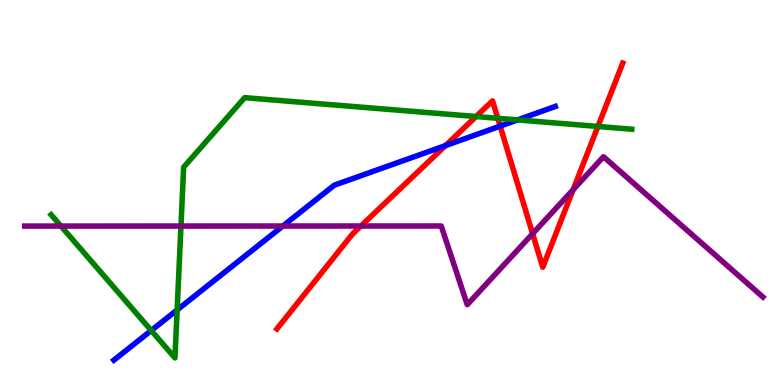[{'lines': ['blue', 'red'], 'intersections': [{'x': 5.75, 'y': 6.22}, {'x': 6.45, 'y': 6.72}]}, {'lines': ['green', 'red'], 'intersections': [{'x': 6.14, 'y': 6.97}, {'x': 6.42, 'y': 6.93}, {'x': 7.72, 'y': 6.72}]}, {'lines': ['purple', 'red'], 'intersections': [{'x': 4.66, 'y': 4.13}, {'x': 6.87, 'y': 3.93}, {'x': 7.4, 'y': 5.07}]}, {'lines': ['blue', 'green'], 'intersections': [{'x': 1.95, 'y': 1.42}, {'x': 2.29, 'y': 1.95}, {'x': 6.68, 'y': 6.89}]}, {'lines': ['blue', 'purple'], 'intersections': [{'x': 3.65, 'y': 4.13}]}, {'lines': ['green', 'purple'], 'intersections': [{'x': 0.786, 'y': 4.13}, {'x': 2.34, 'y': 4.13}]}]